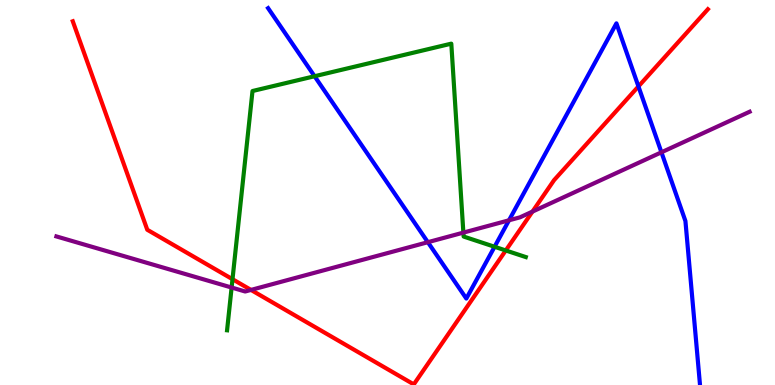[{'lines': ['blue', 'red'], 'intersections': [{'x': 8.24, 'y': 7.76}]}, {'lines': ['green', 'red'], 'intersections': [{'x': 3.0, 'y': 2.75}, {'x': 6.53, 'y': 3.49}]}, {'lines': ['purple', 'red'], 'intersections': [{'x': 3.24, 'y': 2.47}, {'x': 6.87, 'y': 4.5}]}, {'lines': ['blue', 'green'], 'intersections': [{'x': 4.06, 'y': 8.02}, {'x': 6.38, 'y': 3.59}]}, {'lines': ['blue', 'purple'], 'intersections': [{'x': 5.52, 'y': 3.71}, {'x': 6.57, 'y': 4.28}, {'x': 8.53, 'y': 6.04}]}, {'lines': ['green', 'purple'], 'intersections': [{'x': 2.99, 'y': 2.53}, {'x': 5.98, 'y': 3.96}]}]